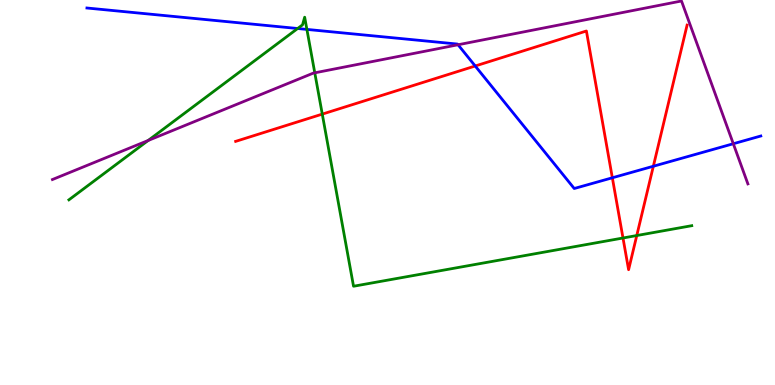[{'lines': ['blue', 'red'], 'intersections': [{'x': 6.13, 'y': 8.29}, {'x': 7.9, 'y': 5.38}, {'x': 8.43, 'y': 5.68}]}, {'lines': ['green', 'red'], 'intersections': [{'x': 4.16, 'y': 7.04}, {'x': 8.04, 'y': 3.82}, {'x': 8.22, 'y': 3.88}]}, {'lines': ['purple', 'red'], 'intersections': []}, {'lines': ['blue', 'green'], 'intersections': [{'x': 3.84, 'y': 9.26}, {'x': 3.96, 'y': 9.24}]}, {'lines': ['blue', 'purple'], 'intersections': [{'x': 5.91, 'y': 8.84}, {'x': 9.46, 'y': 6.27}]}, {'lines': ['green', 'purple'], 'intersections': [{'x': 1.91, 'y': 6.35}, {'x': 4.06, 'y': 8.11}]}]